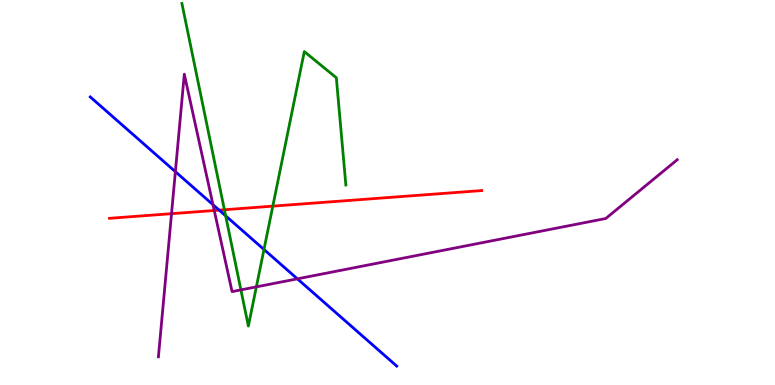[{'lines': ['blue', 'red'], 'intersections': [{'x': 2.83, 'y': 4.54}]}, {'lines': ['green', 'red'], 'intersections': [{'x': 2.9, 'y': 4.55}, {'x': 3.52, 'y': 4.65}]}, {'lines': ['purple', 'red'], 'intersections': [{'x': 2.21, 'y': 4.45}, {'x': 2.76, 'y': 4.53}]}, {'lines': ['blue', 'green'], 'intersections': [{'x': 2.91, 'y': 4.39}, {'x': 3.41, 'y': 3.52}]}, {'lines': ['blue', 'purple'], 'intersections': [{'x': 2.26, 'y': 5.54}, {'x': 2.75, 'y': 4.68}, {'x': 3.84, 'y': 2.76}]}, {'lines': ['green', 'purple'], 'intersections': [{'x': 3.11, 'y': 2.47}, {'x': 3.31, 'y': 2.55}]}]